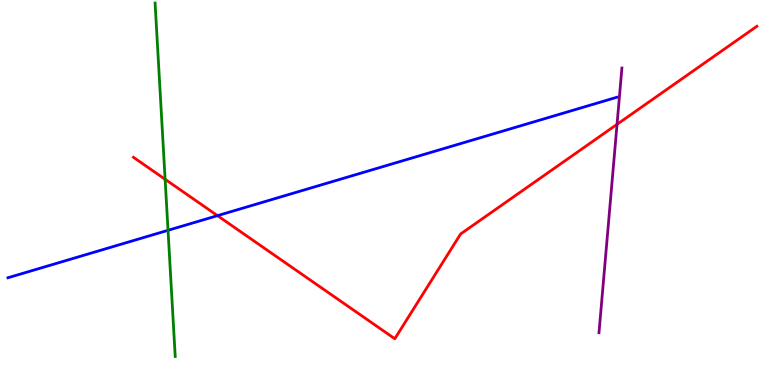[{'lines': ['blue', 'red'], 'intersections': [{'x': 2.81, 'y': 4.4}]}, {'lines': ['green', 'red'], 'intersections': [{'x': 2.13, 'y': 5.34}]}, {'lines': ['purple', 'red'], 'intersections': [{'x': 7.96, 'y': 6.77}]}, {'lines': ['blue', 'green'], 'intersections': [{'x': 2.17, 'y': 4.02}]}, {'lines': ['blue', 'purple'], 'intersections': []}, {'lines': ['green', 'purple'], 'intersections': []}]